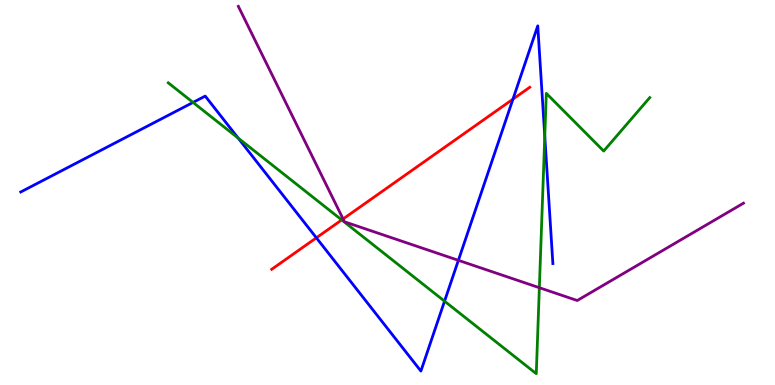[{'lines': ['blue', 'red'], 'intersections': [{'x': 4.08, 'y': 3.82}, {'x': 6.62, 'y': 7.42}]}, {'lines': ['green', 'red'], 'intersections': [{'x': 4.41, 'y': 4.29}]}, {'lines': ['purple', 'red'], 'intersections': [{'x': 4.43, 'y': 4.31}]}, {'lines': ['blue', 'green'], 'intersections': [{'x': 2.49, 'y': 7.34}, {'x': 3.07, 'y': 6.41}, {'x': 5.74, 'y': 2.18}, {'x': 7.03, 'y': 6.46}]}, {'lines': ['blue', 'purple'], 'intersections': [{'x': 5.91, 'y': 3.24}]}, {'lines': ['green', 'purple'], 'intersections': [{'x': 6.96, 'y': 2.53}]}]